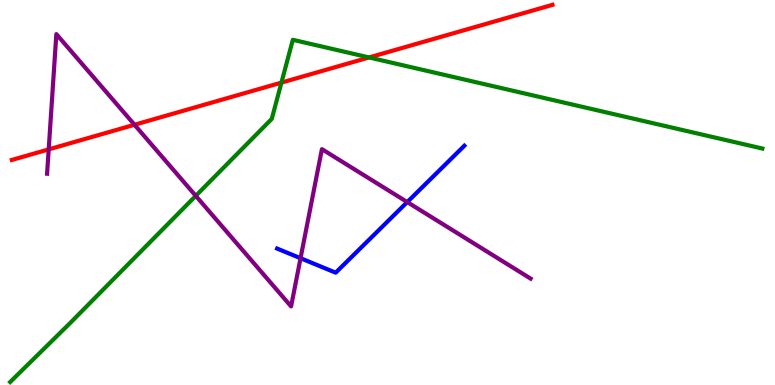[{'lines': ['blue', 'red'], 'intersections': []}, {'lines': ['green', 'red'], 'intersections': [{'x': 3.63, 'y': 7.85}, {'x': 4.76, 'y': 8.51}]}, {'lines': ['purple', 'red'], 'intersections': [{'x': 0.628, 'y': 6.12}, {'x': 1.74, 'y': 6.76}]}, {'lines': ['blue', 'green'], 'intersections': []}, {'lines': ['blue', 'purple'], 'intersections': [{'x': 3.88, 'y': 3.29}, {'x': 5.25, 'y': 4.75}]}, {'lines': ['green', 'purple'], 'intersections': [{'x': 2.53, 'y': 4.91}]}]